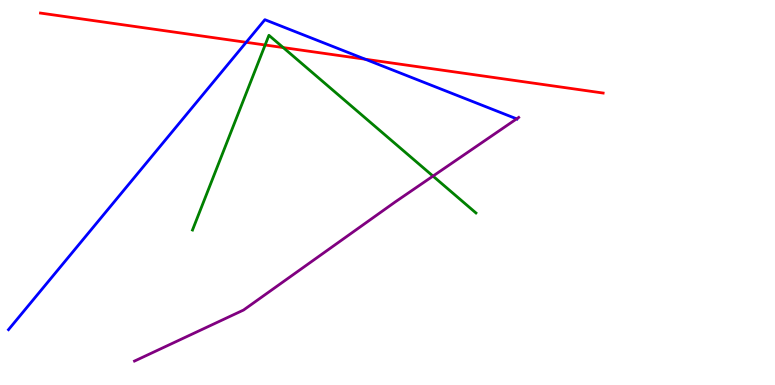[{'lines': ['blue', 'red'], 'intersections': [{'x': 3.18, 'y': 8.9}, {'x': 4.71, 'y': 8.46}]}, {'lines': ['green', 'red'], 'intersections': [{'x': 3.42, 'y': 8.83}, {'x': 3.65, 'y': 8.76}]}, {'lines': ['purple', 'red'], 'intersections': []}, {'lines': ['blue', 'green'], 'intersections': []}, {'lines': ['blue', 'purple'], 'intersections': [{'x': 6.67, 'y': 6.91}]}, {'lines': ['green', 'purple'], 'intersections': [{'x': 5.59, 'y': 5.43}]}]